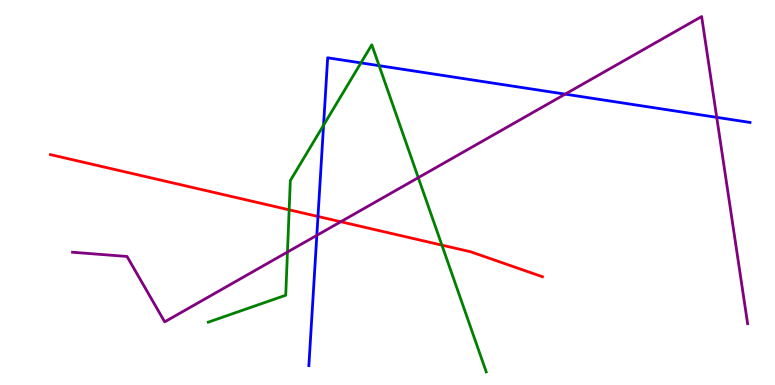[{'lines': ['blue', 'red'], 'intersections': [{'x': 4.1, 'y': 4.38}]}, {'lines': ['green', 'red'], 'intersections': [{'x': 3.73, 'y': 4.55}, {'x': 5.7, 'y': 3.63}]}, {'lines': ['purple', 'red'], 'intersections': [{'x': 4.4, 'y': 4.24}]}, {'lines': ['blue', 'green'], 'intersections': [{'x': 4.17, 'y': 6.75}, {'x': 4.66, 'y': 8.37}, {'x': 4.89, 'y': 8.29}]}, {'lines': ['blue', 'purple'], 'intersections': [{'x': 4.09, 'y': 3.89}, {'x': 7.29, 'y': 7.55}, {'x': 9.25, 'y': 6.95}]}, {'lines': ['green', 'purple'], 'intersections': [{'x': 3.71, 'y': 3.45}, {'x': 5.4, 'y': 5.39}]}]